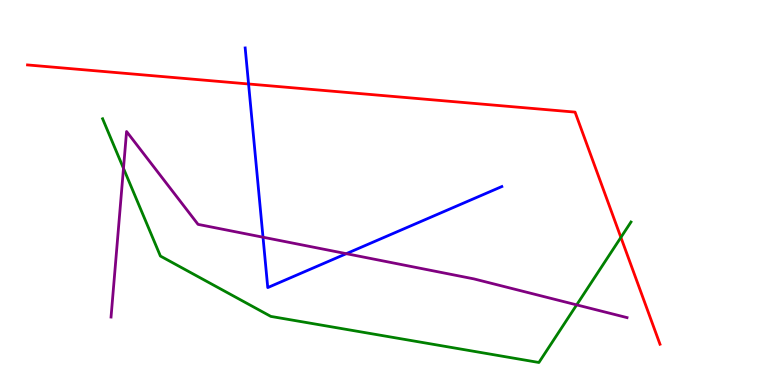[{'lines': ['blue', 'red'], 'intersections': [{'x': 3.21, 'y': 7.82}]}, {'lines': ['green', 'red'], 'intersections': [{'x': 8.01, 'y': 3.83}]}, {'lines': ['purple', 'red'], 'intersections': []}, {'lines': ['blue', 'green'], 'intersections': []}, {'lines': ['blue', 'purple'], 'intersections': [{'x': 3.39, 'y': 3.84}, {'x': 4.47, 'y': 3.41}]}, {'lines': ['green', 'purple'], 'intersections': [{'x': 1.59, 'y': 5.63}, {'x': 7.44, 'y': 2.08}]}]